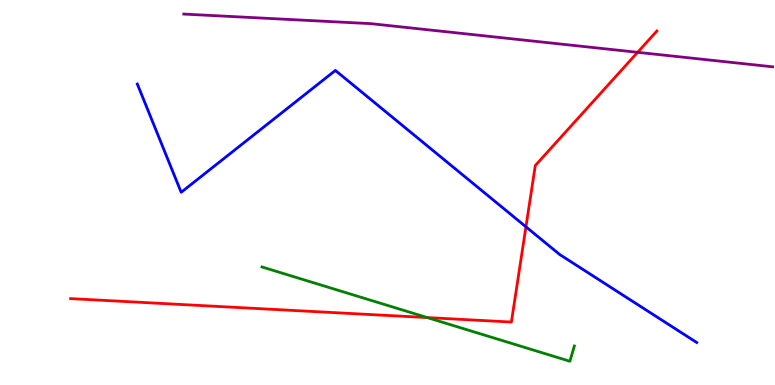[{'lines': ['blue', 'red'], 'intersections': [{'x': 6.79, 'y': 4.11}]}, {'lines': ['green', 'red'], 'intersections': [{'x': 5.51, 'y': 1.75}]}, {'lines': ['purple', 'red'], 'intersections': [{'x': 8.23, 'y': 8.64}]}, {'lines': ['blue', 'green'], 'intersections': []}, {'lines': ['blue', 'purple'], 'intersections': []}, {'lines': ['green', 'purple'], 'intersections': []}]